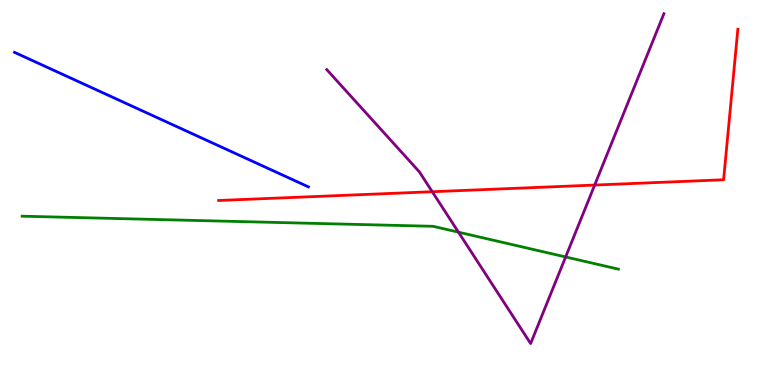[{'lines': ['blue', 'red'], 'intersections': []}, {'lines': ['green', 'red'], 'intersections': []}, {'lines': ['purple', 'red'], 'intersections': [{'x': 5.58, 'y': 5.02}, {'x': 7.67, 'y': 5.19}]}, {'lines': ['blue', 'green'], 'intersections': []}, {'lines': ['blue', 'purple'], 'intersections': []}, {'lines': ['green', 'purple'], 'intersections': [{'x': 5.92, 'y': 3.97}, {'x': 7.3, 'y': 3.33}]}]